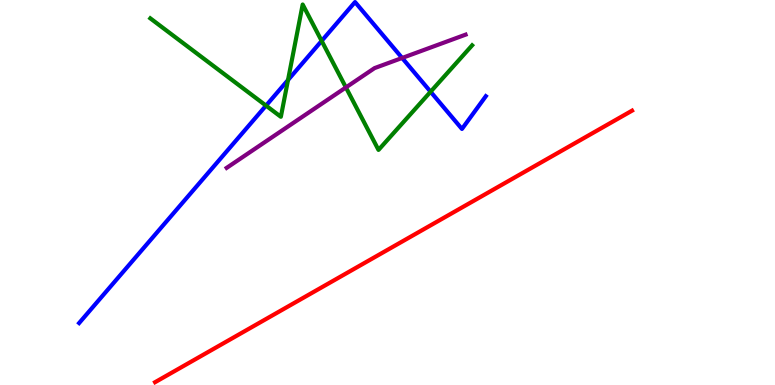[{'lines': ['blue', 'red'], 'intersections': []}, {'lines': ['green', 'red'], 'intersections': []}, {'lines': ['purple', 'red'], 'intersections': []}, {'lines': ['blue', 'green'], 'intersections': [{'x': 3.43, 'y': 7.26}, {'x': 3.72, 'y': 7.92}, {'x': 4.15, 'y': 8.94}, {'x': 5.56, 'y': 7.62}]}, {'lines': ['blue', 'purple'], 'intersections': [{'x': 5.19, 'y': 8.49}]}, {'lines': ['green', 'purple'], 'intersections': [{'x': 4.46, 'y': 7.73}]}]